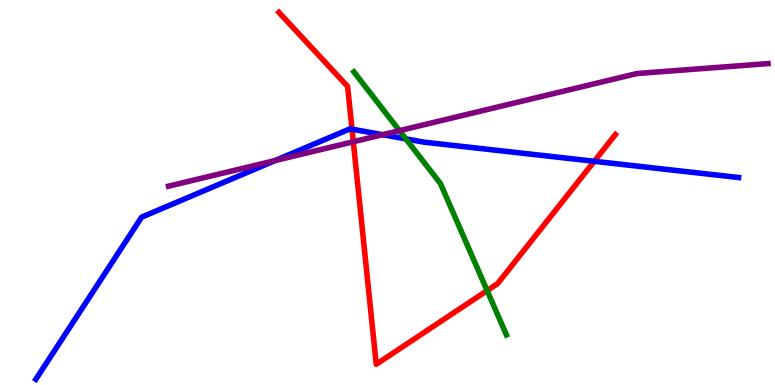[{'lines': ['blue', 'red'], 'intersections': [{'x': 4.54, 'y': 6.65}, {'x': 7.67, 'y': 5.81}]}, {'lines': ['green', 'red'], 'intersections': [{'x': 6.29, 'y': 2.45}]}, {'lines': ['purple', 'red'], 'intersections': [{'x': 4.56, 'y': 6.32}]}, {'lines': ['blue', 'green'], 'intersections': [{'x': 5.24, 'y': 6.39}]}, {'lines': ['blue', 'purple'], 'intersections': [{'x': 3.55, 'y': 5.83}, {'x': 4.94, 'y': 6.5}]}, {'lines': ['green', 'purple'], 'intersections': [{'x': 5.15, 'y': 6.61}]}]